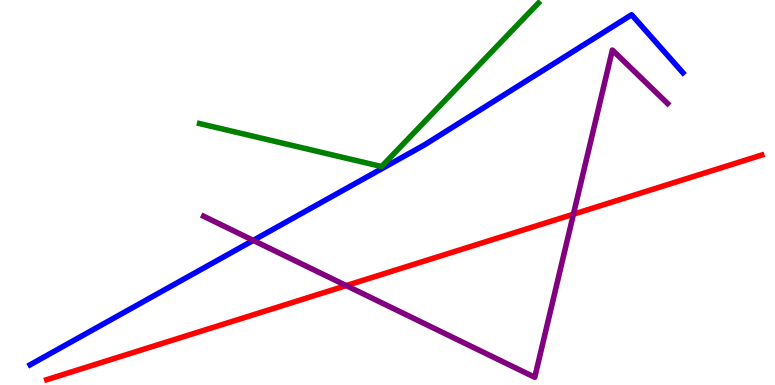[{'lines': ['blue', 'red'], 'intersections': []}, {'lines': ['green', 'red'], 'intersections': []}, {'lines': ['purple', 'red'], 'intersections': [{'x': 4.47, 'y': 2.58}, {'x': 7.4, 'y': 4.44}]}, {'lines': ['blue', 'green'], 'intersections': []}, {'lines': ['blue', 'purple'], 'intersections': [{'x': 3.27, 'y': 3.76}]}, {'lines': ['green', 'purple'], 'intersections': []}]